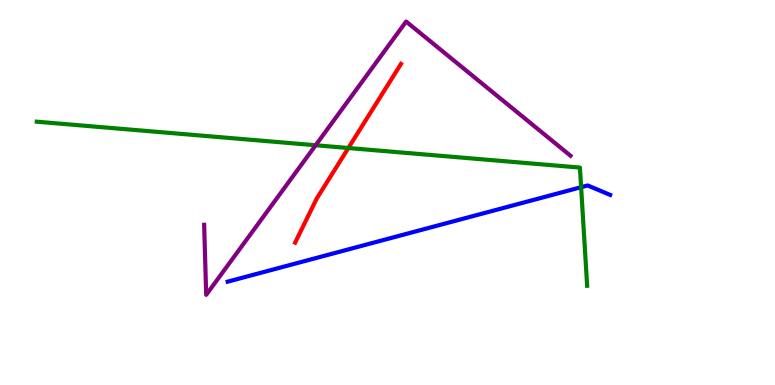[{'lines': ['blue', 'red'], 'intersections': []}, {'lines': ['green', 'red'], 'intersections': [{'x': 4.49, 'y': 6.16}]}, {'lines': ['purple', 'red'], 'intersections': []}, {'lines': ['blue', 'green'], 'intersections': [{'x': 7.5, 'y': 5.14}]}, {'lines': ['blue', 'purple'], 'intersections': []}, {'lines': ['green', 'purple'], 'intersections': [{'x': 4.07, 'y': 6.23}]}]